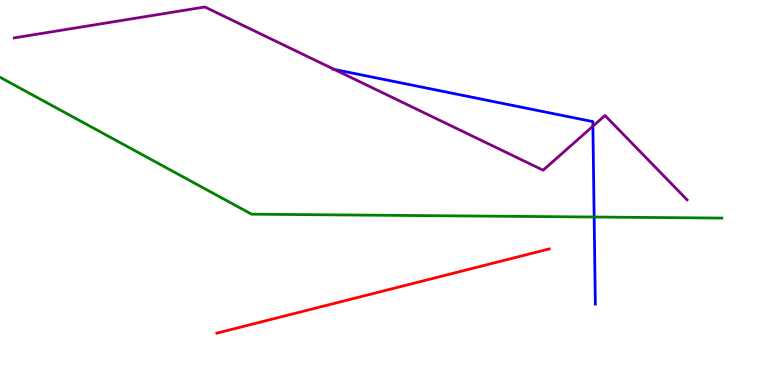[{'lines': ['blue', 'red'], 'intersections': []}, {'lines': ['green', 'red'], 'intersections': []}, {'lines': ['purple', 'red'], 'intersections': []}, {'lines': ['blue', 'green'], 'intersections': [{'x': 7.67, 'y': 4.36}]}, {'lines': ['blue', 'purple'], 'intersections': [{'x': 4.31, 'y': 8.2}, {'x': 7.65, 'y': 6.72}]}, {'lines': ['green', 'purple'], 'intersections': []}]